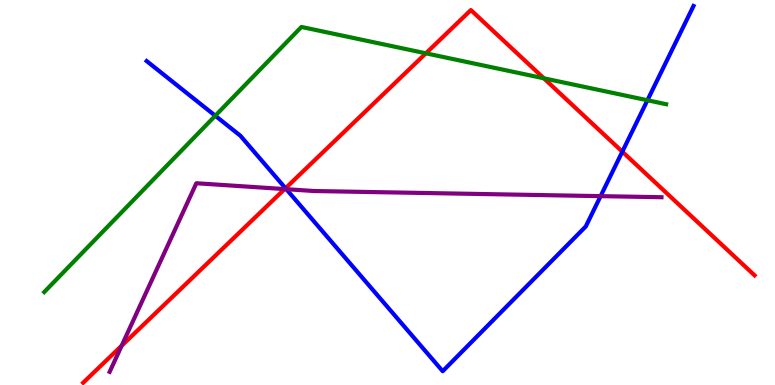[{'lines': ['blue', 'red'], 'intersections': [{'x': 3.68, 'y': 5.11}, {'x': 8.03, 'y': 6.06}]}, {'lines': ['green', 'red'], 'intersections': [{'x': 5.5, 'y': 8.62}, {'x': 7.02, 'y': 7.97}]}, {'lines': ['purple', 'red'], 'intersections': [{'x': 1.57, 'y': 1.02}, {'x': 3.67, 'y': 5.09}]}, {'lines': ['blue', 'green'], 'intersections': [{'x': 2.78, 'y': 6.99}, {'x': 8.35, 'y': 7.4}]}, {'lines': ['blue', 'purple'], 'intersections': [{'x': 3.69, 'y': 5.09}, {'x': 7.75, 'y': 4.91}]}, {'lines': ['green', 'purple'], 'intersections': []}]